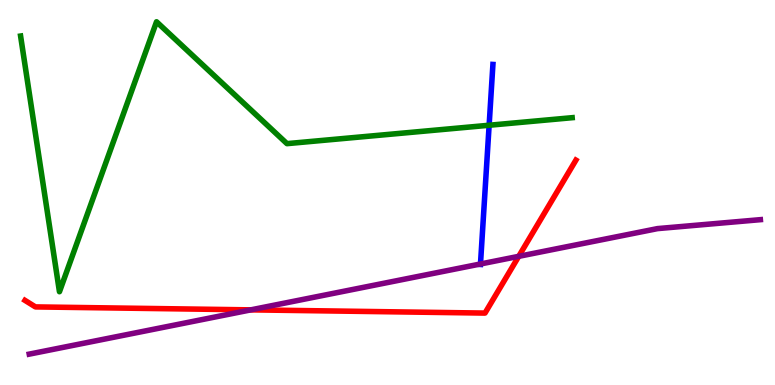[{'lines': ['blue', 'red'], 'intersections': []}, {'lines': ['green', 'red'], 'intersections': []}, {'lines': ['purple', 'red'], 'intersections': [{'x': 3.24, 'y': 1.95}, {'x': 6.69, 'y': 3.34}]}, {'lines': ['blue', 'green'], 'intersections': [{'x': 6.31, 'y': 6.75}]}, {'lines': ['blue', 'purple'], 'intersections': [{'x': 6.2, 'y': 3.14}]}, {'lines': ['green', 'purple'], 'intersections': []}]